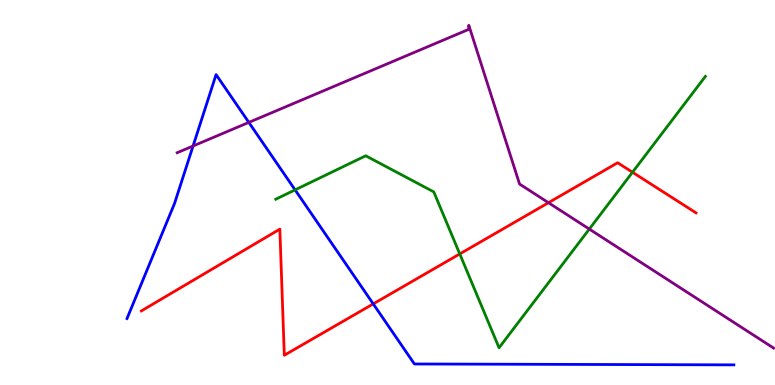[{'lines': ['blue', 'red'], 'intersections': [{'x': 4.82, 'y': 2.11}]}, {'lines': ['green', 'red'], 'intersections': [{'x': 5.93, 'y': 3.4}, {'x': 8.16, 'y': 5.53}]}, {'lines': ['purple', 'red'], 'intersections': [{'x': 7.08, 'y': 4.73}]}, {'lines': ['blue', 'green'], 'intersections': [{'x': 3.81, 'y': 5.07}]}, {'lines': ['blue', 'purple'], 'intersections': [{'x': 2.49, 'y': 6.21}, {'x': 3.21, 'y': 6.82}]}, {'lines': ['green', 'purple'], 'intersections': [{'x': 7.6, 'y': 4.05}]}]